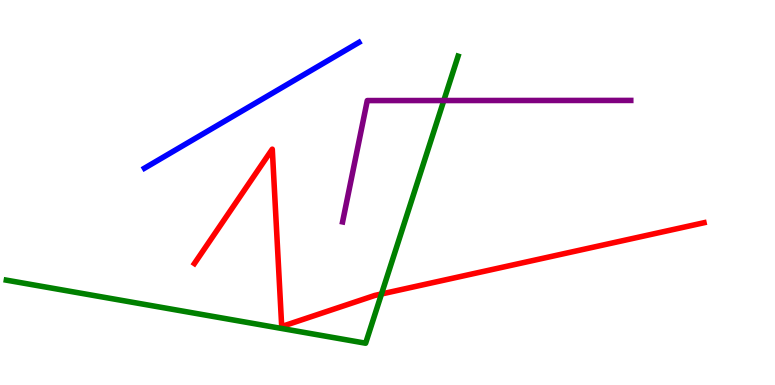[{'lines': ['blue', 'red'], 'intersections': []}, {'lines': ['green', 'red'], 'intersections': [{'x': 4.92, 'y': 2.36}]}, {'lines': ['purple', 'red'], 'intersections': []}, {'lines': ['blue', 'green'], 'intersections': []}, {'lines': ['blue', 'purple'], 'intersections': []}, {'lines': ['green', 'purple'], 'intersections': [{'x': 5.73, 'y': 7.39}]}]